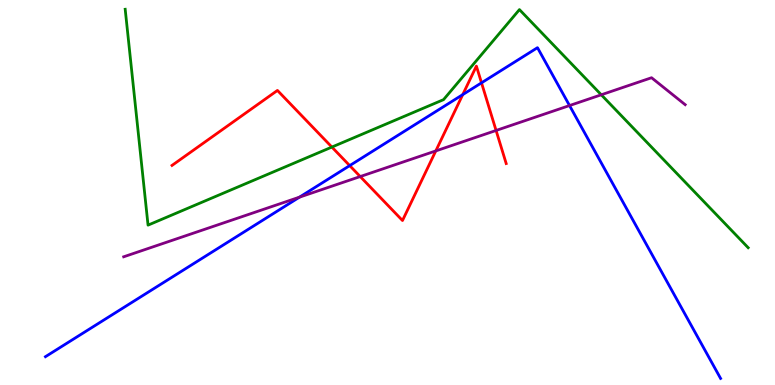[{'lines': ['blue', 'red'], 'intersections': [{'x': 4.51, 'y': 5.7}, {'x': 5.97, 'y': 7.54}, {'x': 6.21, 'y': 7.85}]}, {'lines': ['green', 'red'], 'intersections': [{'x': 4.28, 'y': 6.18}]}, {'lines': ['purple', 'red'], 'intersections': [{'x': 4.65, 'y': 5.41}, {'x': 5.62, 'y': 6.08}, {'x': 6.4, 'y': 6.61}]}, {'lines': ['blue', 'green'], 'intersections': []}, {'lines': ['blue', 'purple'], 'intersections': [{'x': 3.86, 'y': 4.88}, {'x': 7.35, 'y': 7.26}]}, {'lines': ['green', 'purple'], 'intersections': [{'x': 7.76, 'y': 7.54}]}]